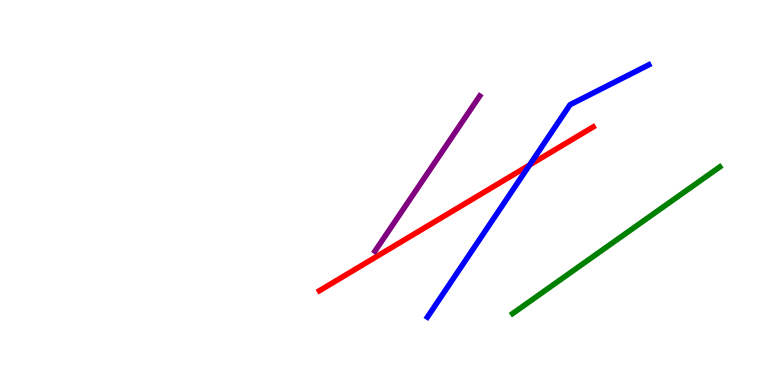[{'lines': ['blue', 'red'], 'intersections': [{'x': 6.83, 'y': 5.71}]}, {'lines': ['green', 'red'], 'intersections': []}, {'lines': ['purple', 'red'], 'intersections': []}, {'lines': ['blue', 'green'], 'intersections': []}, {'lines': ['blue', 'purple'], 'intersections': []}, {'lines': ['green', 'purple'], 'intersections': []}]